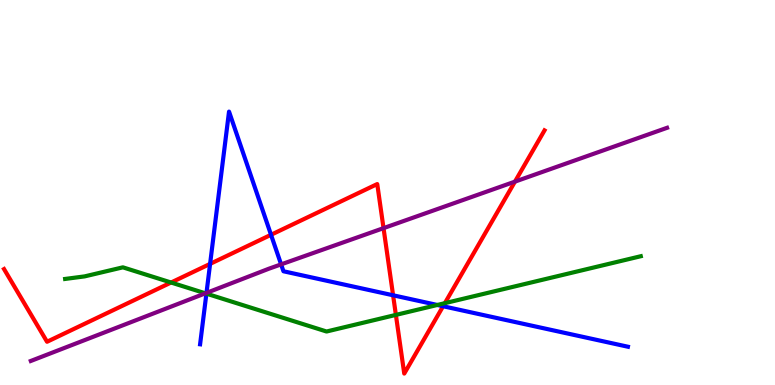[{'lines': ['blue', 'red'], 'intersections': [{'x': 2.71, 'y': 3.15}, {'x': 3.5, 'y': 3.9}, {'x': 5.07, 'y': 2.33}, {'x': 5.72, 'y': 2.05}]}, {'lines': ['green', 'red'], 'intersections': [{'x': 2.21, 'y': 2.66}, {'x': 5.11, 'y': 1.82}, {'x': 5.74, 'y': 2.13}]}, {'lines': ['purple', 'red'], 'intersections': [{'x': 4.95, 'y': 4.07}, {'x': 6.64, 'y': 5.28}]}, {'lines': ['blue', 'green'], 'intersections': [{'x': 2.66, 'y': 2.37}, {'x': 5.64, 'y': 2.08}]}, {'lines': ['blue', 'purple'], 'intersections': [{'x': 2.66, 'y': 2.39}, {'x': 3.63, 'y': 3.13}]}, {'lines': ['green', 'purple'], 'intersections': [{'x': 2.65, 'y': 2.38}]}]